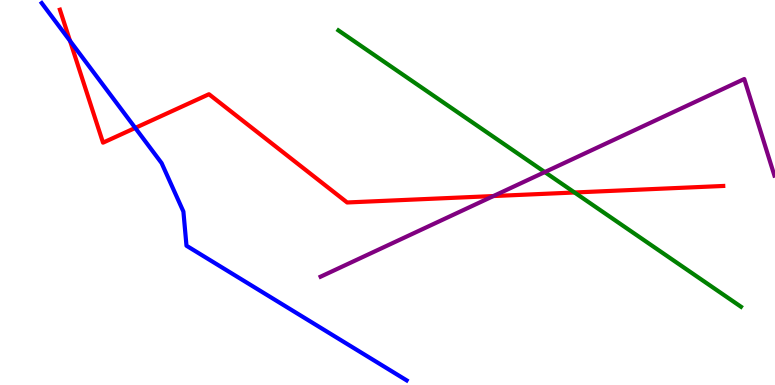[{'lines': ['blue', 'red'], 'intersections': [{'x': 0.903, 'y': 8.94}, {'x': 1.75, 'y': 6.68}]}, {'lines': ['green', 'red'], 'intersections': [{'x': 7.41, 'y': 5.0}]}, {'lines': ['purple', 'red'], 'intersections': [{'x': 6.37, 'y': 4.91}]}, {'lines': ['blue', 'green'], 'intersections': []}, {'lines': ['blue', 'purple'], 'intersections': []}, {'lines': ['green', 'purple'], 'intersections': [{'x': 7.03, 'y': 5.53}]}]